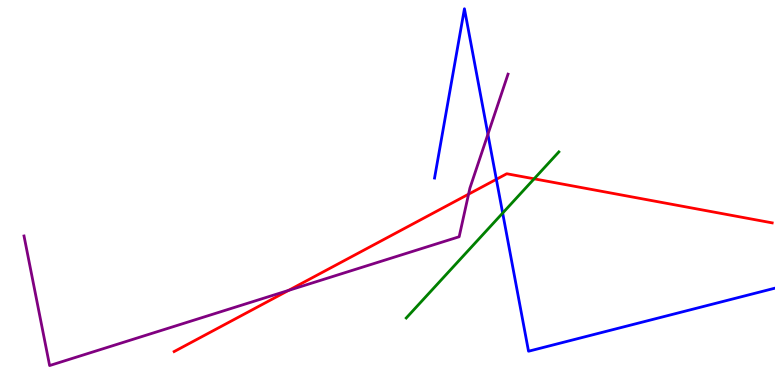[{'lines': ['blue', 'red'], 'intersections': [{'x': 6.4, 'y': 5.34}]}, {'lines': ['green', 'red'], 'intersections': [{'x': 6.89, 'y': 5.36}]}, {'lines': ['purple', 'red'], 'intersections': [{'x': 3.72, 'y': 2.46}, {'x': 6.05, 'y': 4.96}]}, {'lines': ['blue', 'green'], 'intersections': [{'x': 6.49, 'y': 4.47}]}, {'lines': ['blue', 'purple'], 'intersections': [{'x': 6.3, 'y': 6.51}]}, {'lines': ['green', 'purple'], 'intersections': []}]